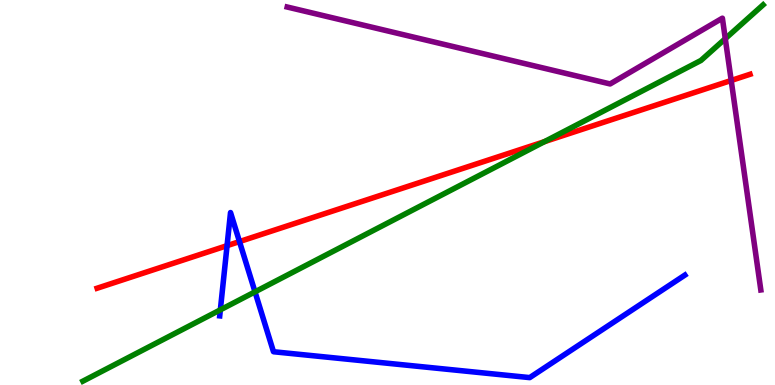[{'lines': ['blue', 'red'], 'intersections': [{'x': 2.93, 'y': 3.62}, {'x': 3.09, 'y': 3.73}]}, {'lines': ['green', 'red'], 'intersections': [{'x': 7.03, 'y': 6.32}]}, {'lines': ['purple', 'red'], 'intersections': [{'x': 9.43, 'y': 7.91}]}, {'lines': ['blue', 'green'], 'intersections': [{'x': 2.84, 'y': 1.95}, {'x': 3.29, 'y': 2.42}]}, {'lines': ['blue', 'purple'], 'intersections': []}, {'lines': ['green', 'purple'], 'intersections': [{'x': 9.36, 'y': 9.0}]}]